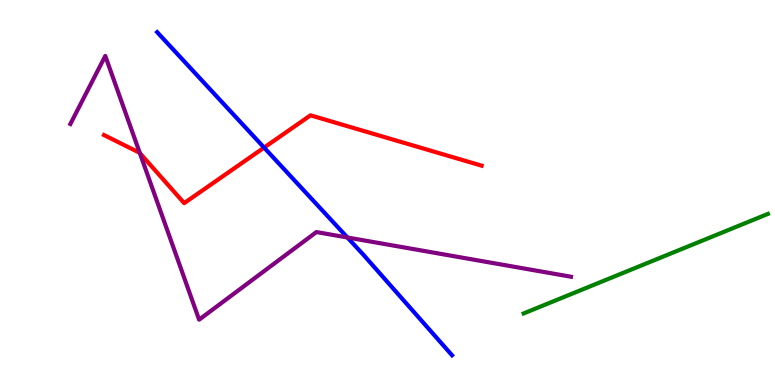[{'lines': ['blue', 'red'], 'intersections': [{'x': 3.41, 'y': 6.17}]}, {'lines': ['green', 'red'], 'intersections': []}, {'lines': ['purple', 'red'], 'intersections': [{'x': 1.8, 'y': 6.02}]}, {'lines': ['blue', 'green'], 'intersections': []}, {'lines': ['blue', 'purple'], 'intersections': [{'x': 4.48, 'y': 3.83}]}, {'lines': ['green', 'purple'], 'intersections': []}]